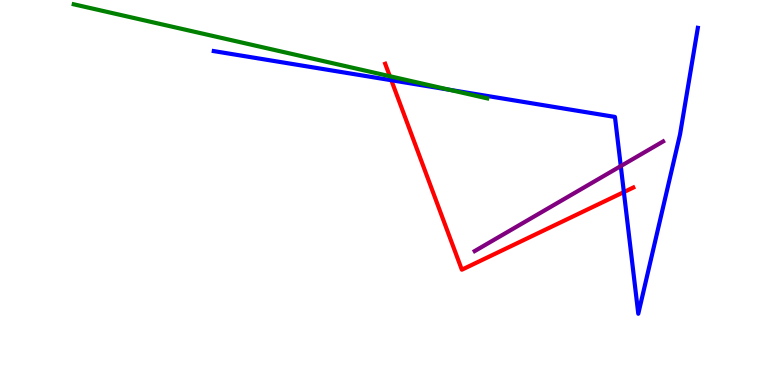[{'lines': ['blue', 'red'], 'intersections': [{'x': 5.05, 'y': 7.92}, {'x': 8.05, 'y': 5.01}]}, {'lines': ['green', 'red'], 'intersections': [{'x': 5.03, 'y': 8.02}]}, {'lines': ['purple', 'red'], 'intersections': []}, {'lines': ['blue', 'green'], 'intersections': [{'x': 5.8, 'y': 7.67}]}, {'lines': ['blue', 'purple'], 'intersections': [{'x': 8.01, 'y': 5.69}]}, {'lines': ['green', 'purple'], 'intersections': []}]